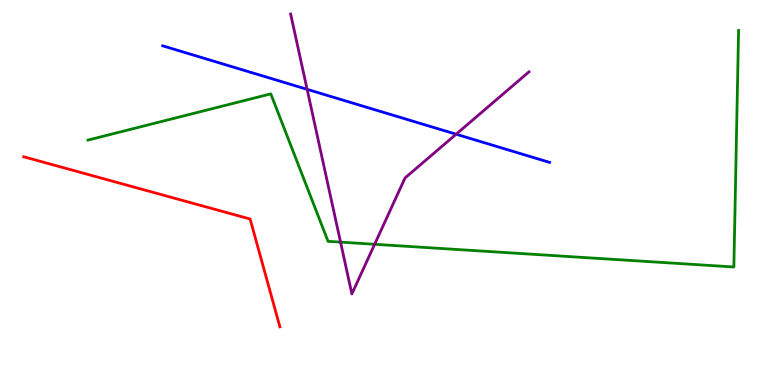[{'lines': ['blue', 'red'], 'intersections': []}, {'lines': ['green', 'red'], 'intersections': []}, {'lines': ['purple', 'red'], 'intersections': []}, {'lines': ['blue', 'green'], 'intersections': []}, {'lines': ['blue', 'purple'], 'intersections': [{'x': 3.96, 'y': 7.68}, {'x': 5.89, 'y': 6.51}]}, {'lines': ['green', 'purple'], 'intersections': [{'x': 4.39, 'y': 3.71}, {'x': 4.83, 'y': 3.65}]}]